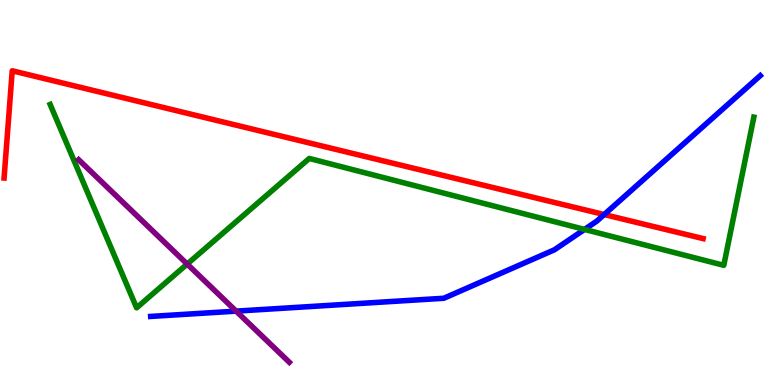[{'lines': ['blue', 'red'], 'intersections': [{'x': 7.8, 'y': 4.43}]}, {'lines': ['green', 'red'], 'intersections': []}, {'lines': ['purple', 'red'], 'intersections': []}, {'lines': ['blue', 'green'], 'intersections': [{'x': 7.54, 'y': 4.04}]}, {'lines': ['blue', 'purple'], 'intersections': [{'x': 3.05, 'y': 1.92}]}, {'lines': ['green', 'purple'], 'intersections': [{'x': 2.42, 'y': 3.14}]}]